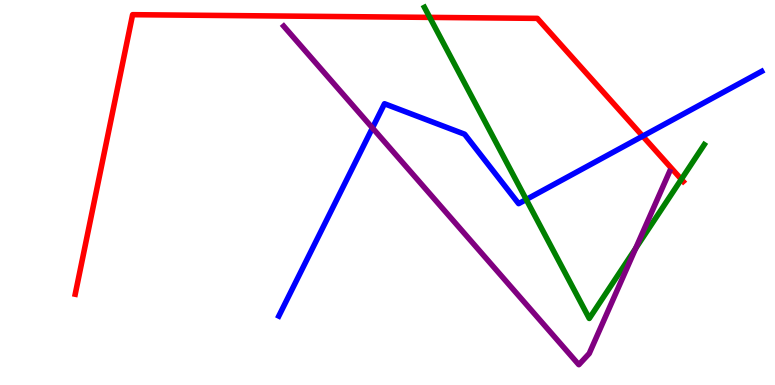[{'lines': ['blue', 'red'], 'intersections': [{'x': 8.29, 'y': 6.46}]}, {'lines': ['green', 'red'], 'intersections': [{'x': 5.55, 'y': 9.55}, {'x': 8.79, 'y': 5.34}]}, {'lines': ['purple', 'red'], 'intersections': []}, {'lines': ['blue', 'green'], 'intersections': [{'x': 6.79, 'y': 4.82}]}, {'lines': ['blue', 'purple'], 'intersections': [{'x': 4.81, 'y': 6.68}]}, {'lines': ['green', 'purple'], 'intersections': [{'x': 8.2, 'y': 3.55}]}]